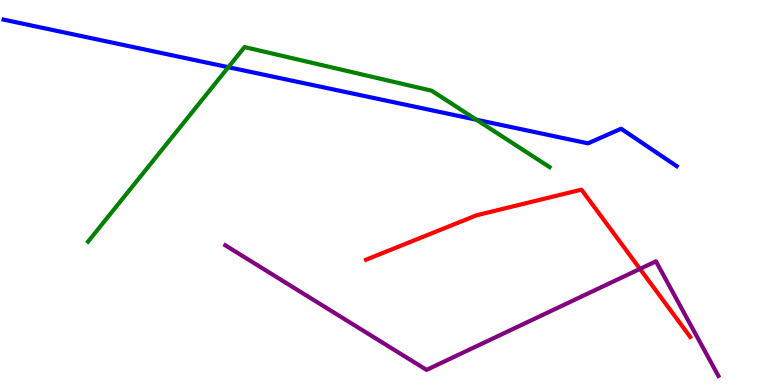[{'lines': ['blue', 'red'], 'intersections': []}, {'lines': ['green', 'red'], 'intersections': []}, {'lines': ['purple', 'red'], 'intersections': [{'x': 8.26, 'y': 3.02}]}, {'lines': ['blue', 'green'], 'intersections': [{'x': 2.95, 'y': 8.25}, {'x': 6.15, 'y': 6.89}]}, {'lines': ['blue', 'purple'], 'intersections': []}, {'lines': ['green', 'purple'], 'intersections': []}]